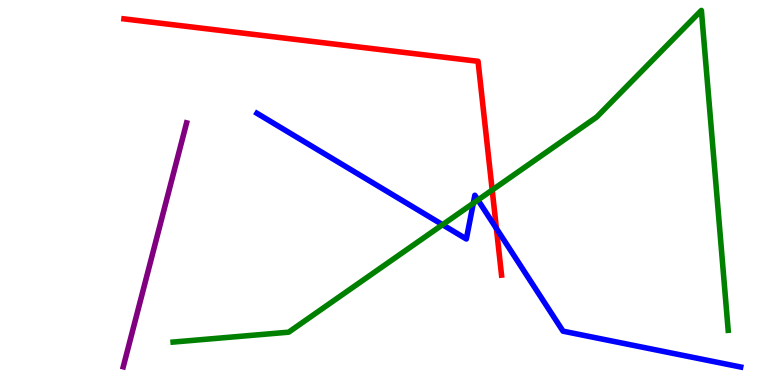[{'lines': ['blue', 'red'], 'intersections': [{'x': 6.41, 'y': 4.07}]}, {'lines': ['green', 'red'], 'intersections': [{'x': 6.35, 'y': 5.06}]}, {'lines': ['purple', 'red'], 'intersections': []}, {'lines': ['blue', 'green'], 'intersections': [{'x': 5.71, 'y': 4.16}, {'x': 6.11, 'y': 4.72}, {'x': 6.17, 'y': 4.81}]}, {'lines': ['blue', 'purple'], 'intersections': []}, {'lines': ['green', 'purple'], 'intersections': []}]